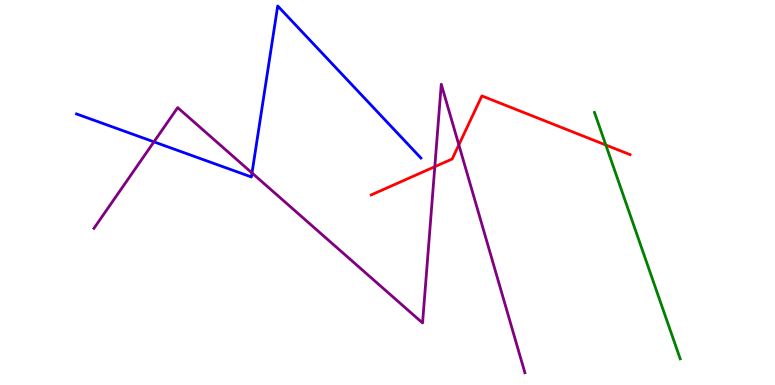[{'lines': ['blue', 'red'], 'intersections': []}, {'lines': ['green', 'red'], 'intersections': [{'x': 7.82, 'y': 6.23}]}, {'lines': ['purple', 'red'], 'intersections': [{'x': 5.61, 'y': 5.67}, {'x': 5.92, 'y': 6.24}]}, {'lines': ['blue', 'green'], 'intersections': []}, {'lines': ['blue', 'purple'], 'intersections': [{'x': 1.99, 'y': 6.32}, {'x': 3.25, 'y': 5.51}]}, {'lines': ['green', 'purple'], 'intersections': []}]